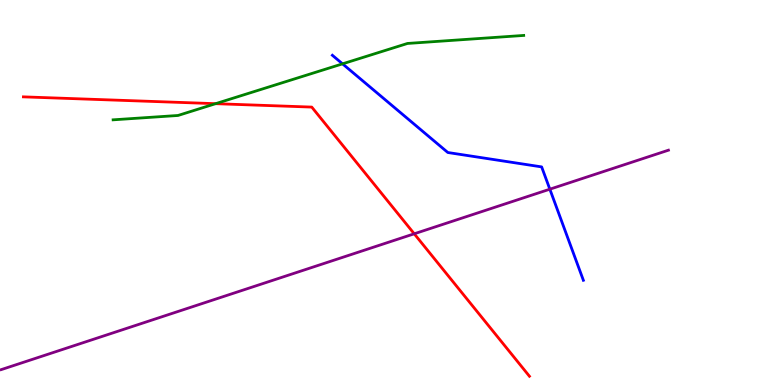[{'lines': ['blue', 'red'], 'intersections': []}, {'lines': ['green', 'red'], 'intersections': [{'x': 2.78, 'y': 7.31}]}, {'lines': ['purple', 'red'], 'intersections': [{'x': 5.34, 'y': 3.93}]}, {'lines': ['blue', 'green'], 'intersections': [{'x': 4.42, 'y': 8.34}]}, {'lines': ['blue', 'purple'], 'intersections': [{'x': 7.09, 'y': 5.09}]}, {'lines': ['green', 'purple'], 'intersections': []}]